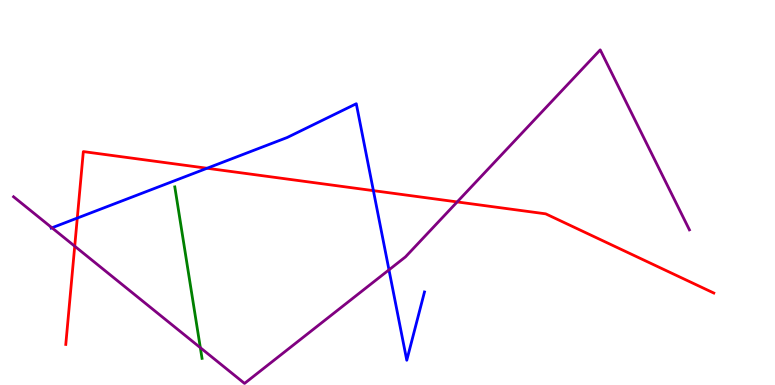[{'lines': ['blue', 'red'], 'intersections': [{'x': 0.997, 'y': 4.34}, {'x': 2.67, 'y': 5.63}, {'x': 4.82, 'y': 5.05}]}, {'lines': ['green', 'red'], 'intersections': []}, {'lines': ['purple', 'red'], 'intersections': [{'x': 0.964, 'y': 3.61}, {'x': 5.9, 'y': 4.76}]}, {'lines': ['blue', 'green'], 'intersections': []}, {'lines': ['blue', 'purple'], 'intersections': [{'x': 0.67, 'y': 4.08}, {'x': 5.02, 'y': 2.99}]}, {'lines': ['green', 'purple'], 'intersections': [{'x': 2.58, 'y': 0.969}]}]